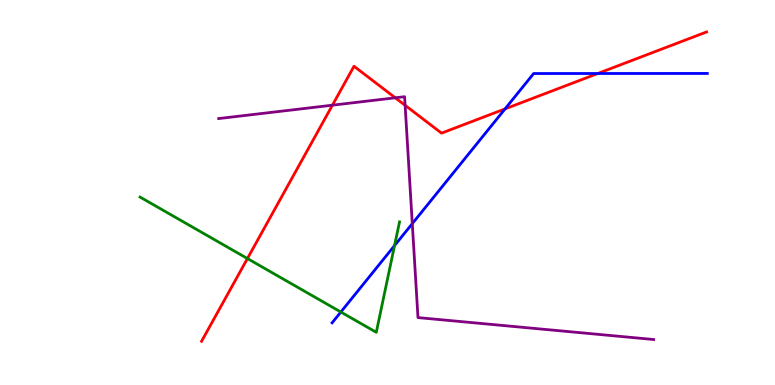[{'lines': ['blue', 'red'], 'intersections': [{'x': 6.52, 'y': 7.17}, {'x': 7.71, 'y': 8.09}]}, {'lines': ['green', 'red'], 'intersections': [{'x': 3.19, 'y': 3.28}]}, {'lines': ['purple', 'red'], 'intersections': [{'x': 4.29, 'y': 7.27}, {'x': 5.1, 'y': 7.46}, {'x': 5.23, 'y': 7.26}]}, {'lines': ['blue', 'green'], 'intersections': [{'x': 4.4, 'y': 1.9}, {'x': 5.09, 'y': 3.62}]}, {'lines': ['blue', 'purple'], 'intersections': [{'x': 5.32, 'y': 4.19}]}, {'lines': ['green', 'purple'], 'intersections': []}]